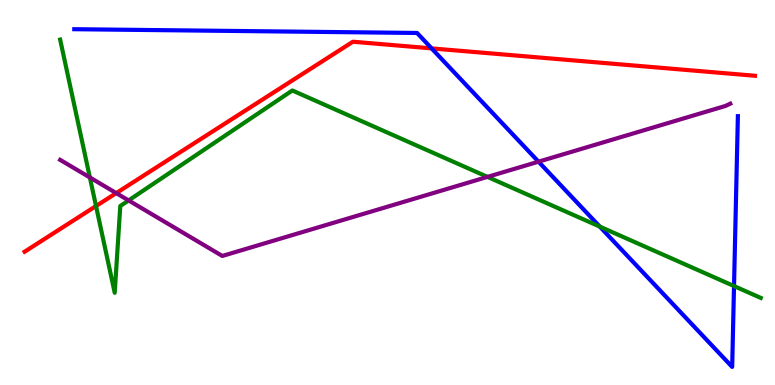[{'lines': ['blue', 'red'], 'intersections': [{'x': 5.57, 'y': 8.74}]}, {'lines': ['green', 'red'], 'intersections': [{'x': 1.24, 'y': 4.65}]}, {'lines': ['purple', 'red'], 'intersections': [{'x': 1.5, 'y': 4.98}]}, {'lines': ['blue', 'green'], 'intersections': [{'x': 7.74, 'y': 4.11}, {'x': 9.47, 'y': 2.57}]}, {'lines': ['blue', 'purple'], 'intersections': [{'x': 6.95, 'y': 5.8}]}, {'lines': ['green', 'purple'], 'intersections': [{'x': 1.16, 'y': 5.39}, {'x': 1.66, 'y': 4.79}, {'x': 6.29, 'y': 5.41}]}]